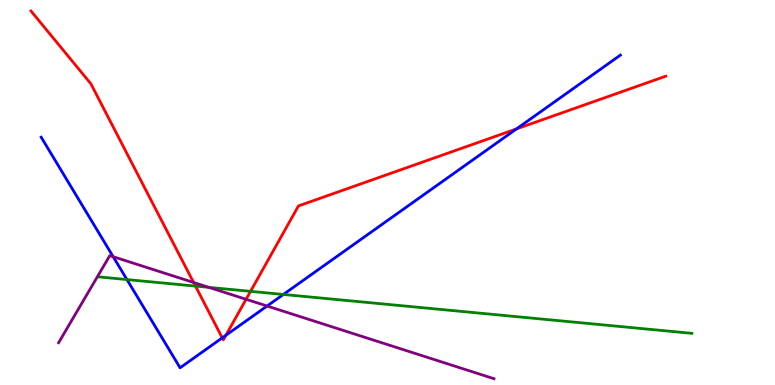[{'lines': ['blue', 'red'], 'intersections': [{'x': 2.87, 'y': 1.22}, {'x': 2.91, 'y': 1.29}, {'x': 6.66, 'y': 6.65}]}, {'lines': ['green', 'red'], 'intersections': [{'x': 2.52, 'y': 2.57}, {'x': 3.23, 'y': 2.43}]}, {'lines': ['purple', 'red'], 'intersections': [{'x': 2.5, 'y': 2.66}, {'x': 3.18, 'y': 2.23}]}, {'lines': ['blue', 'green'], 'intersections': [{'x': 1.64, 'y': 2.74}, {'x': 3.66, 'y': 2.35}]}, {'lines': ['blue', 'purple'], 'intersections': [{'x': 1.46, 'y': 3.33}, {'x': 3.45, 'y': 2.05}]}, {'lines': ['green', 'purple'], 'intersections': [{'x': 2.7, 'y': 2.54}]}]